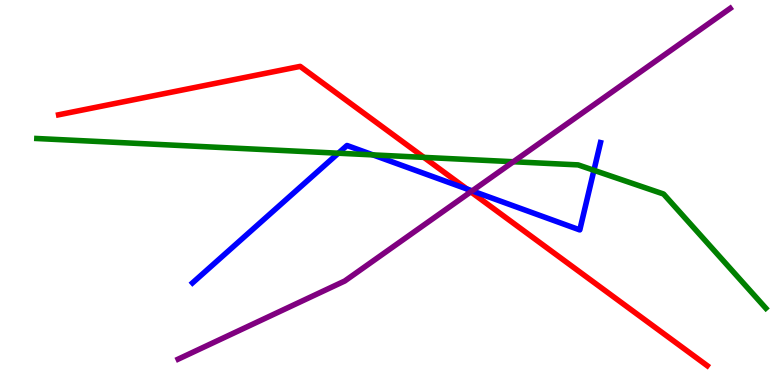[{'lines': ['blue', 'red'], 'intersections': [{'x': 6.02, 'y': 5.09}]}, {'lines': ['green', 'red'], 'intersections': [{'x': 5.47, 'y': 5.91}]}, {'lines': ['purple', 'red'], 'intersections': [{'x': 6.07, 'y': 5.02}]}, {'lines': ['blue', 'green'], 'intersections': [{'x': 4.37, 'y': 6.02}, {'x': 4.81, 'y': 5.98}, {'x': 7.66, 'y': 5.58}]}, {'lines': ['blue', 'purple'], 'intersections': [{'x': 6.09, 'y': 5.04}]}, {'lines': ['green', 'purple'], 'intersections': [{'x': 6.62, 'y': 5.8}]}]